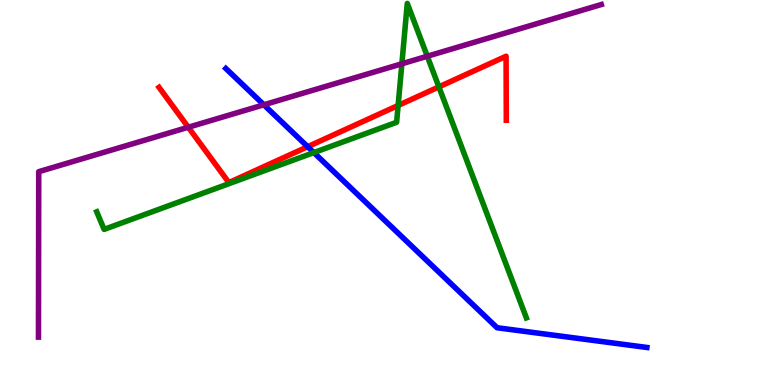[{'lines': ['blue', 'red'], 'intersections': [{'x': 3.97, 'y': 6.19}]}, {'lines': ['green', 'red'], 'intersections': [{'x': 5.14, 'y': 7.26}, {'x': 5.66, 'y': 7.74}]}, {'lines': ['purple', 'red'], 'intersections': [{'x': 2.43, 'y': 6.69}]}, {'lines': ['blue', 'green'], 'intersections': [{'x': 4.05, 'y': 6.04}]}, {'lines': ['blue', 'purple'], 'intersections': [{'x': 3.4, 'y': 7.28}]}, {'lines': ['green', 'purple'], 'intersections': [{'x': 5.19, 'y': 8.34}, {'x': 5.51, 'y': 8.54}]}]